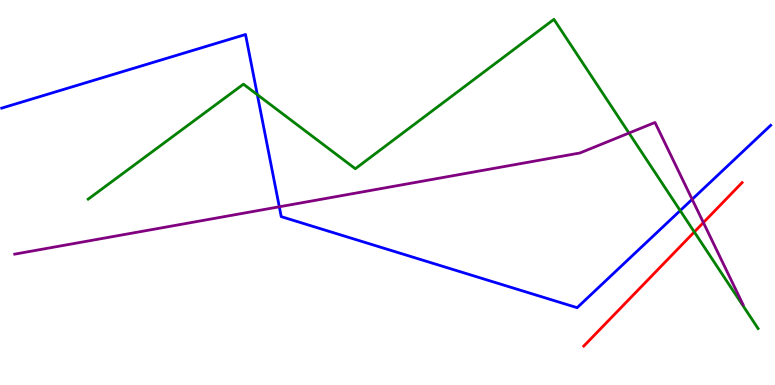[{'lines': ['blue', 'red'], 'intersections': []}, {'lines': ['green', 'red'], 'intersections': [{'x': 8.96, 'y': 3.97}]}, {'lines': ['purple', 'red'], 'intersections': [{'x': 9.08, 'y': 4.22}]}, {'lines': ['blue', 'green'], 'intersections': [{'x': 3.32, 'y': 7.54}, {'x': 8.78, 'y': 4.53}]}, {'lines': ['blue', 'purple'], 'intersections': [{'x': 3.6, 'y': 4.63}, {'x': 8.93, 'y': 4.82}]}, {'lines': ['green', 'purple'], 'intersections': [{'x': 8.12, 'y': 6.54}]}]